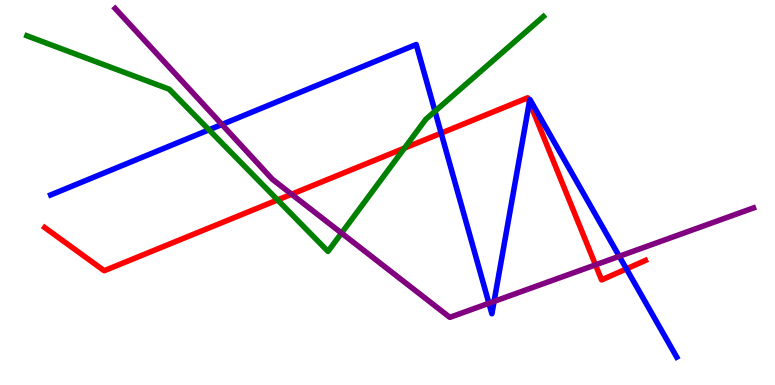[{'lines': ['blue', 'red'], 'intersections': [{'x': 5.69, 'y': 6.54}, {'x': 6.83, 'y': 7.35}, {'x': 8.08, 'y': 3.02}]}, {'lines': ['green', 'red'], 'intersections': [{'x': 3.58, 'y': 4.81}, {'x': 5.22, 'y': 6.15}]}, {'lines': ['purple', 'red'], 'intersections': [{'x': 3.76, 'y': 4.96}, {'x': 7.68, 'y': 3.12}]}, {'lines': ['blue', 'green'], 'intersections': [{'x': 2.7, 'y': 6.63}, {'x': 5.61, 'y': 7.11}]}, {'lines': ['blue', 'purple'], 'intersections': [{'x': 2.86, 'y': 6.77}, {'x': 6.31, 'y': 2.12}, {'x': 6.38, 'y': 2.17}, {'x': 7.99, 'y': 3.34}]}, {'lines': ['green', 'purple'], 'intersections': [{'x': 4.41, 'y': 3.95}]}]